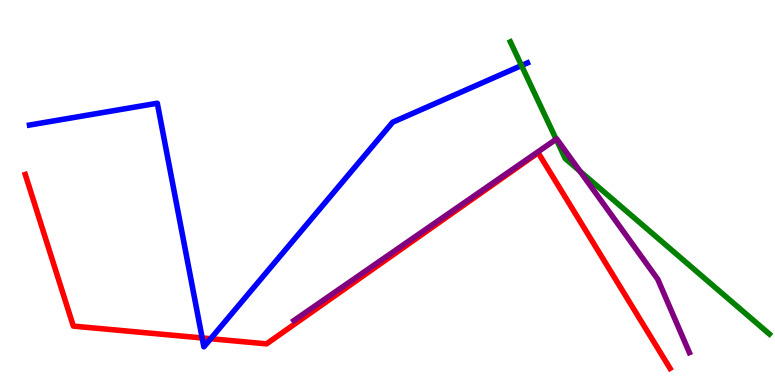[{'lines': ['blue', 'red'], 'intersections': [{'x': 2.61, 'y': 1.22}, {'x': 2.72, 'y': 1.2}]}, {'lines': ['green', 'red'], 'intersections': []}, {'lines': ['purple', 'red'], 'intersections': []}, {'lines': ['blue', 'green'], 'intersections': [{'x': 6.73, 'y': 8.3}]}, {'lines': ['blue', 'purple'], 'intersections': []}, {'lines': ['green', 'purple'], 'intersections': [{'x': 7.18, 'y': 6.38}, {'x': 7.48, 'y': 5.55}]}]